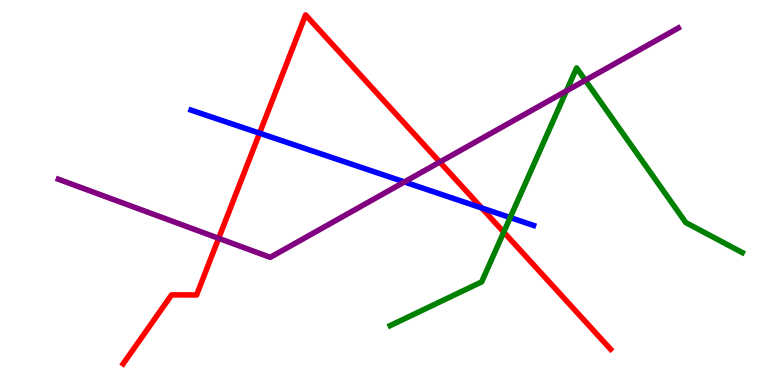[{'lines': ['blue', 'red'], 'intersections': [{'x': 3.35, 'y': 6.54}, {'x': 6.22, 'y': 4.6}]}, {'lines': ['green', 'red'], 'intersections': [{'x': 6.5, 'y': 3.97}]}, {'lines': ['purple', 'red'], 'intersections': [{'x': 2.82, 'y': 3.81}, {'x': 5.67, 'y': 5.79}]}, {'lines': ['blue', 'green'], 'intersections': [{'x': 6.58, 'y': 4.35}]}, {'lines': ['blue', 'purple'], 'intersections': [{'x': 5.22, 'y': 5.27}]}, {'lines': ['green', 'purple'], 'intersections': [{'x': 7.31, 'y': 7.64}, {'x': 7.55, 'y': 7.92}]}]